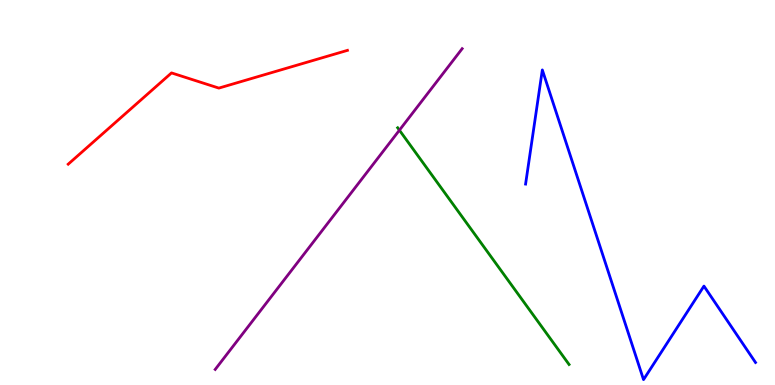[{'lines': ['blue', 'red'], 'intersections': []}, {'lines': ['green', 'red'], 'intersections': []}, {'lines': ['purple', 'red'], 'intersections': []}, {'lines': ['blue', 'green'], 'intersections': []}, {'lines': ['blue', 'purple'], 'intersections': []}, {'lines': ['green', 'purple'], 'intersections': [{'x': 5.15, 'y': 6.62}]}]